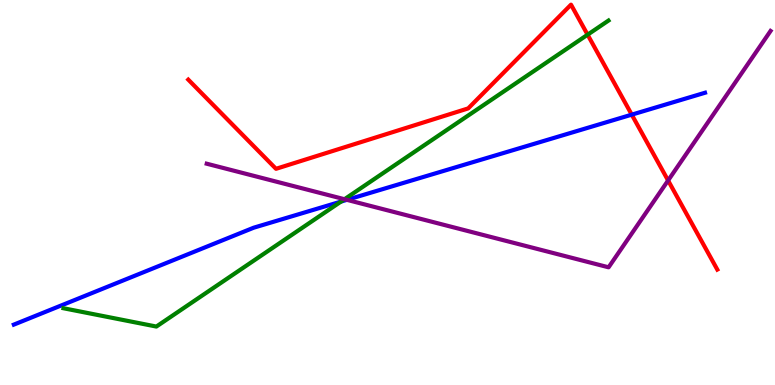[{'lines': ['blue', 'red'], 'intersections': [{'x': 8.15, 'y': 7.02}]}, {'lines': ['green', 'red'], 'intersections': [{'x': 7.58, 'y': 9.1}]}, {'lines': ['purple', 'red'], 'intersections': [{'x': 8.62, 'y': 5.31}]}, {'lines': ['blue', 'green'], 'intersections': [{'x': 4.4, 'y': 4.76}]}, {'lines': ['blue', 'purple'], 'intersections': [{'x': 4.48, 'y': 4.81}]}, {'lines': ['green', 'purple'], 'intersections': [{'x': 4.45, 'y': 4.83}]}]